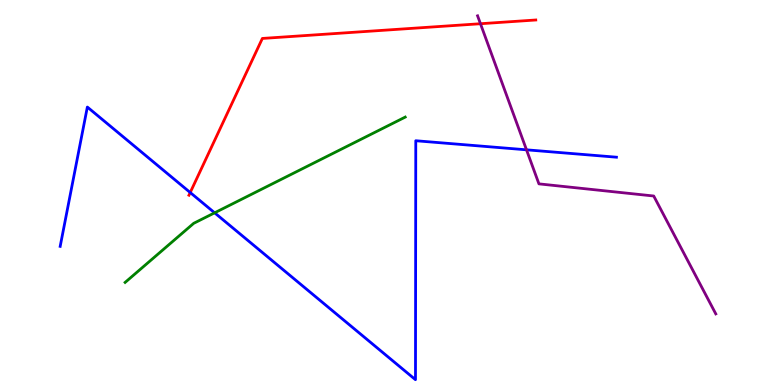[{'lines': ['blue', 'red'], 'intersections': [{'x': 2.45, 'y': 5.0}]}, {'lines': ['green', 'red'], 'intersections': []}, {'lines': ['purple', 'red'], 'intersections': [{'x': 6.2, 'y': 9.38}]}, {'lines': ['blue', 'green'], 'intersections': [{'x': 2.77, 'y': 4.47}]}, {'lines': ['blue', 'purple'], 'intersections': [{'x': 6.79, 'y': 6.11}]}, {'lines': ['green', 'purple'], 'intersections': []}]